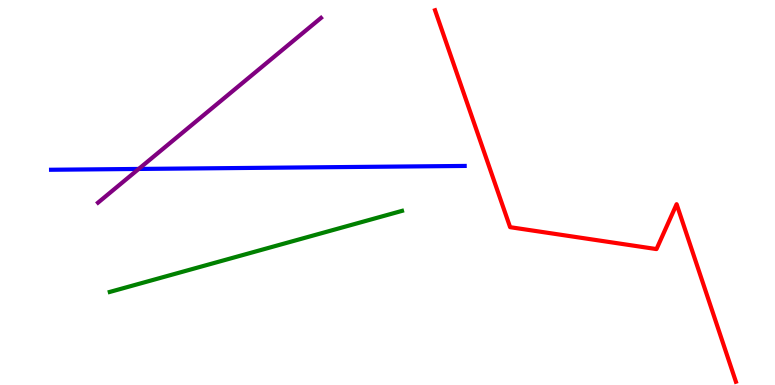[{'lines': ['blue', 'red'], 'intersections': []}, {'lines': ['green', 'red'], 'intersections': []}, {'lines': ['purple', 'red'], 'intersections': []}, {'lines': ['blue', 'green'], 'intersections': []}, {'lines': ['blue', 'purple'], 'intersections': [{'x': 1.79, 'y': 5.61}]}, {'lines': ['green', 'purple'], 'intersections': []}]